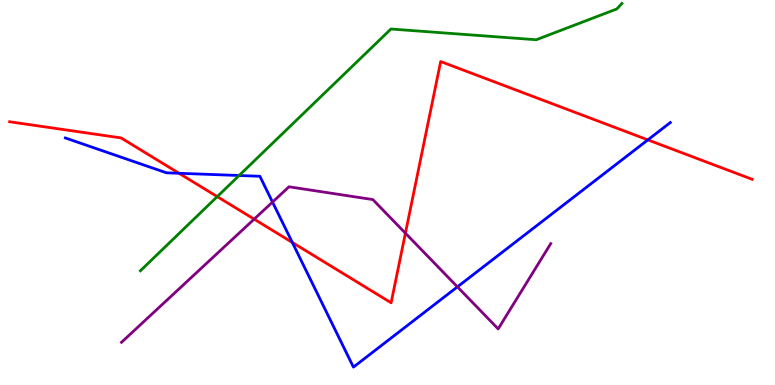[{'lines': ['blue', 'red'], 'intersections': [{'x': 2.31, 'y': 5.5}, {'x': 3.77, 'y': 3.7}, {'x': 8.36, 'y': 6.37}]}, {'lines': ['green', 'red'], 'intersections': [{'x': 2.8, 'y': 4.89}]}, {'lines': ['purple', 'red'], 'intersections': [{'x': 3.28, 'y': 4.31}, {'x': 5.23, 'y': 3.94}]}, {'lines': ['blue', 'green'], 'intersections': [{'x': 3.09, 'y': 5.44}]}, {'lines': ['blue', 'purple'], 'intersections': [{'x': 3.52, 'y': 4.75}, {'x': 5.9, 'y': 2.55}]}, {'lines': ['green', 'purple'], 'intersections': []}]